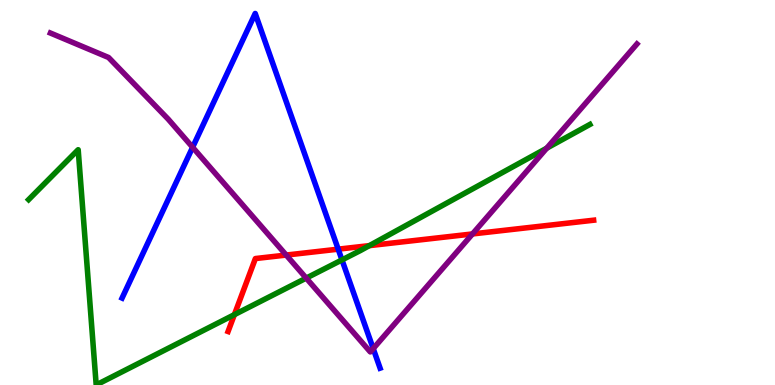[{'lines': ['blue', 'red'], 'intersections': [{'x': 4.36, 'y': 3.53}]}, {'lines': ['green', 'red'], 'intersections': [{'x': 3.02, 'y': 1.83}, {'x': 4.77, 'y': 3.62}]}, {'lines': ['purple', 'red'], 'intersections': [{'x': 3.69, 'y': 3.38}, {'x': 6.1, 'y': 3.92}]}, {'lines': ['blue', 'green'], 'intersections': [{'x': 4.41, 'y': 3.25}]}, {'lines': ['blue', 'purple'], 'intersections': [{'x': 2.49, 'y': 6.17}, {'x': 4.82, 'y': 0.945}]}, {'lines': ['green', 'purple'], 'intersections': [{'x': 3.95, 'y': 2.78}, {'x': 7.05, 'y': 6.15}]}]